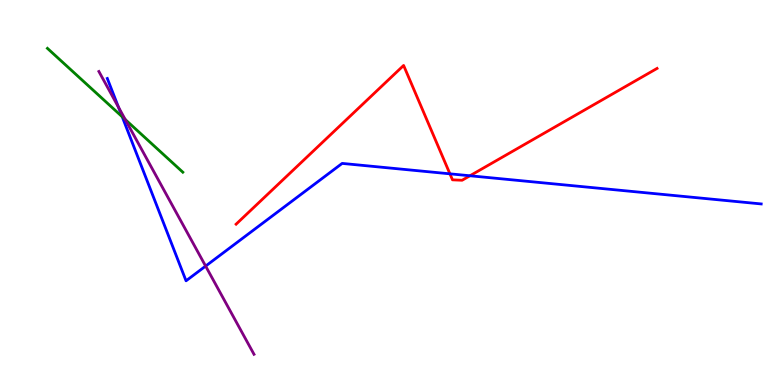[{'lines': ['blue', 'red'], 'intersections': [{'x': 5.81, 'y': 5.49}, {'x': 6.06, 'y': 5.43}]}, {'lines': ['green', 'red'], 'intersections': []}, {'lines': ['purple', 'red'], 'intersections': []}, {'lines': ['blue', 'green'], 'intersections': [{'x': 1.58, 'y': 6.97}]}, {'lines': ['blue', 'purple'], 'intersections': [{'x': 1.53, 'y': 7.21}, {'x': 2.65, 'y': 3.09}]}, {'lines': ['green', 'purple'], 'intersections': [{'x': 1.62, 'y': 6.9}]}]